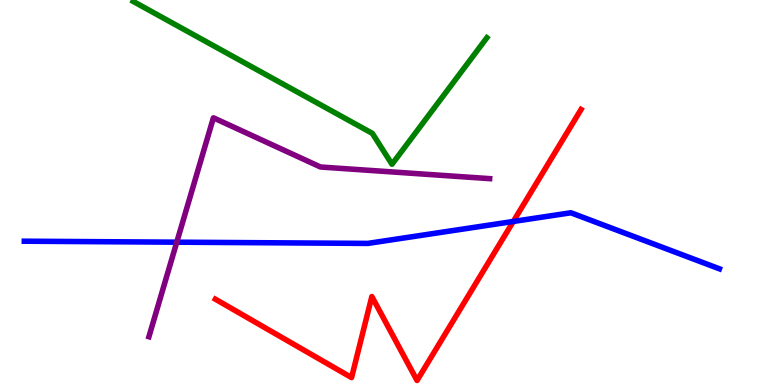[{'lines': ['blue', 'red'], 'intersections': [{'x': 6.62, 'y': 4.25}]}, {'lines': ['green', 'red'], 'intersections': []}, {'lines': ['purple', 'red'], 'intersections': []}, {'lines': ['blue', 'green'], 'intersections': []}, {'lines': ['blue', 'purple'], 'intersections': [{'x': 2.28, 'y': 3.71}]}, {'lines': ['green', 'purple'], 'intersections': []}]